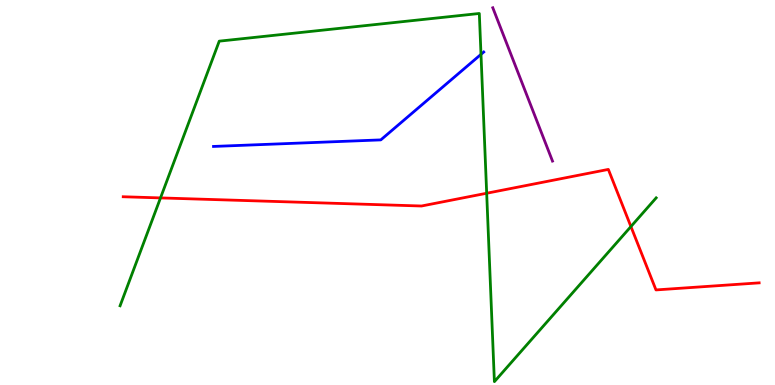[{'lines': ['blue', 'red'], 'intersections': []}, {'lines': ['green', 'red'], 'intersections': [{'x': 2.07, 'y': 4.86}, {'x': 6.28, 'y': 4.98}, {'x': 8.14, 'y': 4.12}]}, {'lines': ['purple', 'red'], 'intersections': []}, {'lines': ['blue', 'green'], 'intersections': [{'x': 6.21, 'y': 8.59}]}, {'lines': ['blue', 'purple'], 'intersections': []}, {'lines': ['green', 'purple'], 'intersections': []}]